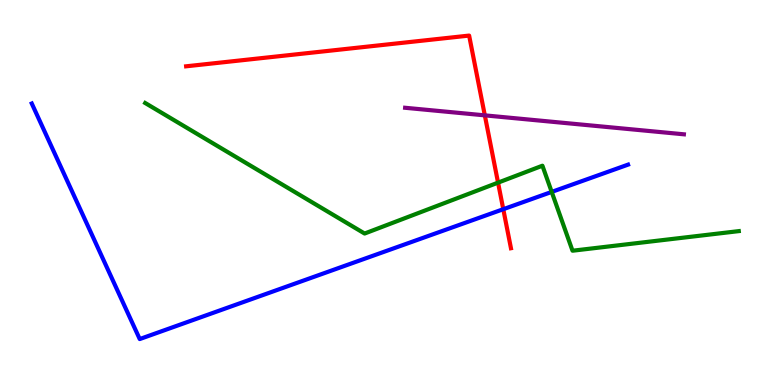[{'lines': ['blue', 'red'], 'intersections': [{'x': 6.49, 'y': 4.57}]}, {'lines': ['green', 'red'], 'intersections': [{'x': 6.43, 'y': 5.26}]}, {'lines': ['purple', 'red'], 'intersections': [{'x': 6.26, 'y': 7.0}]}, {'lines': ['blue', 'green'], 'intersections': [{'x': 7.12, 'y': 5.02}]}, {'lines': ['blue', 'purple'], 'intersections': []}, {'lines': ['green', 'purple'], 'intersections': []}]